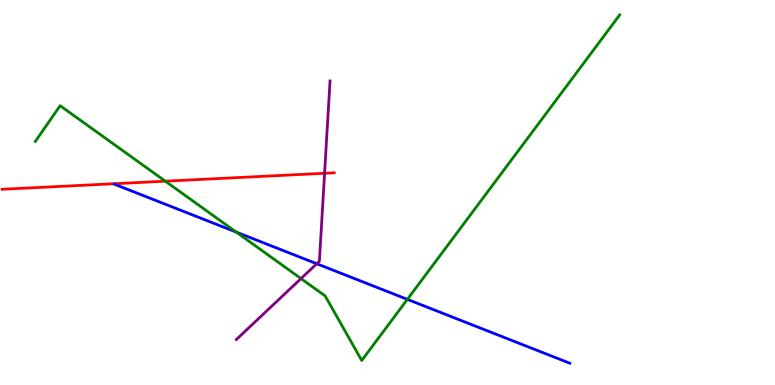[{'lines': ['blue', 'red'], 'intersections': []}, {'lines': ['green', 'red'], 'intersections': [{'x': 2.13, 'y': 5.29}]}, {'lines': ['purple', 'red'], 'intersections': [{'x': 4.19, 'y': 5.5}]}, {'lines': ['blue', 'green'], 'intersections': [{'x': 3.05, 'y': 3.97}, {'x': 5.26, 'y': 2.22}]}, {'lines': ['blue', 'purple'], 'intersections': [{'x': 4.09, 'y': 3.15}]}, {'lines': ['green', 'purple'], 'intersections': [{'x': 3.88, 'y': 2.76}]}]